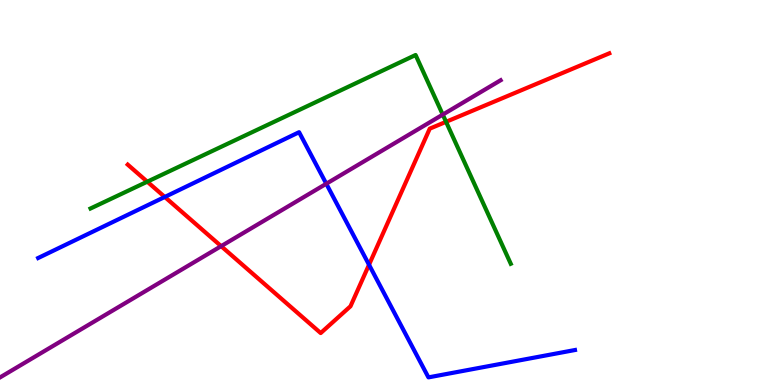[{'lines': ['blue', 'red'], 'intersections': [{'x': 2.13, 'y': 4.88}, {'x': 4.76, 'y': 3.12}]}, {'lines': ['green', 'red'], 'intersections': [{'x': 1.9, 'y': 5.28}, {'x': 5.76, 'y': 6.84}]}, {'lines': ['purple', 'red'], 'intersections': [{'x': 2.85, 'y': 3.61}]}, {'lines': ['blue', 'green'], 'intersections': []}, {'lines': ['blue', 'purple'], 'intersections': [{'x': 4.21, 'y': 5.23}]}, {'lines': ['green', 'purple'], 'intersections': [{'x': 5.71, 'y': 7.02}]}]